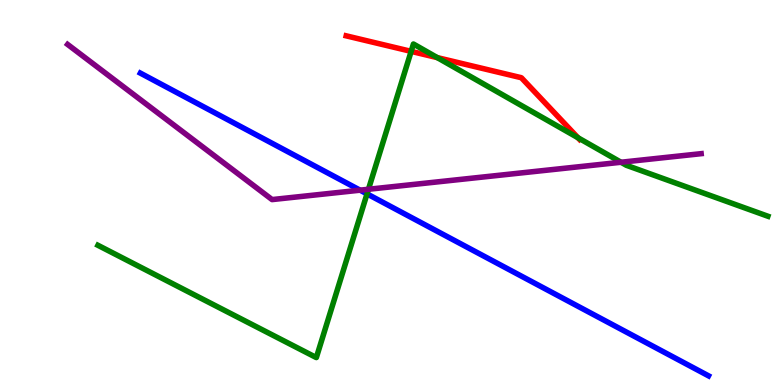[{'lines': ['blue', 'red'], 'intersections': []}, {'lines': ['green', 'red'], 'intersections': [{'x': 5.31, 'y': 8.67}, {'x': 5.64, 'y': 8.5}, {'x': 7.46, 'y': 6.42}]}, {'lines': ['purple', 'red'], 'intersections': []}, {'lines': ['blue', 'green'], 'intersections': [{'x': 4.74, 'y': 4.96}]}, {'lines': ['blue', 'purple'], 'intersections': [{'x': 4.65, 'y': 5.06}]}, {'lines': ['green', 'purple'], 'intersections': [{'x': 4.75, 'y': 5.08}, {'x': 8.01, 'y': 5.79}]}]